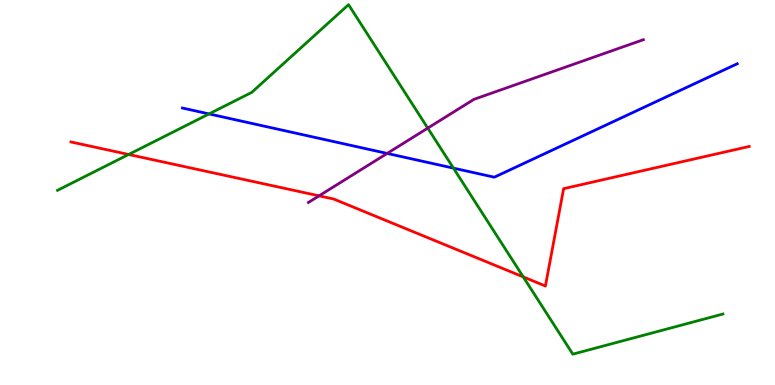[{'lines': ['blue', 'red'], 'intersections': []}, {'lines': ['green', 'red'], 'intersections': [{'x': 1.66, 'y': 5.99}, {'x': 6.75, 'y': 2.81}]}, {'lines': ['purple', 'red'], 'intersections': [{'x': 4.12, 'y': 4.91}]}, {'lines': ['blue', 'green'], 'intersections': [{'x': 2.7, 'y': 7.04}, {'x': 5.85, 'y': 5.63}]}, {'lines': ['blue', 'purple'], 'intersections': [{'x': 5.0, 'y': 6.01}]}, {'lines': ['green', 'purple'], 'intersections': [{'x': 5.52, 'y': 6.67}]}]